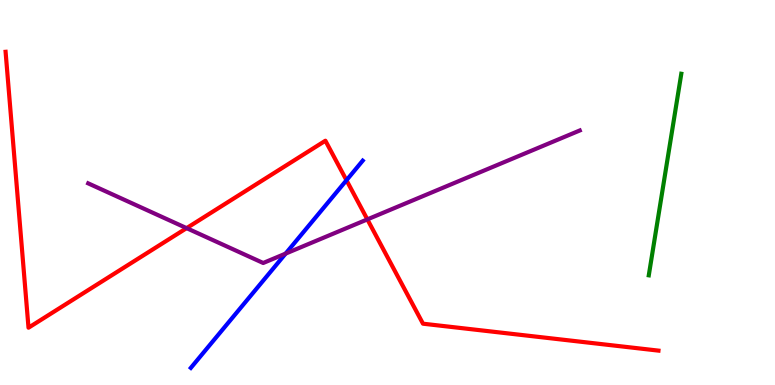[{'lines': ['blue', 'red'], 'intersections': [{'x': 4.47, 'y': 5.32}]}, {'lines': ['green', 'red'], 'intersections': []}, {'lines': ['purple', 'red'], 'intersections': [{'x': 2.41, 'y': 4.07}, {'x': 4.74, 'y': 4.3}]}, {'lines': ['blue', 'green'], 'intersections': []}, {'lines': ['blue', 'purple'], 'intersections': [{'x': 3.69, 'y': 3.41}]}, {'lines': ['green', 'purple'], 'intersections': []}]